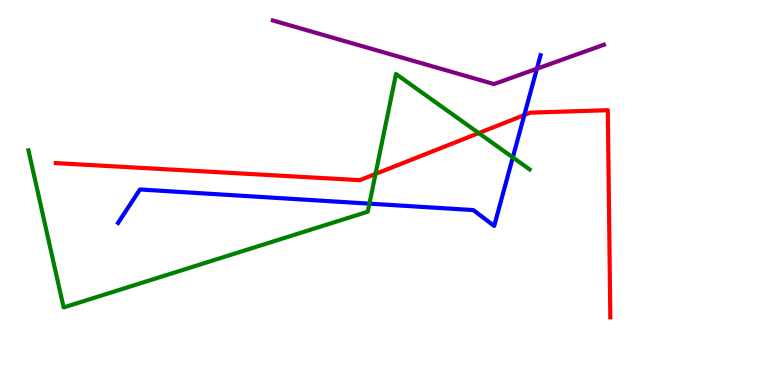[{'lines': ['blue', 'red'], 'intersections': [{'x': 6.77, 'y': 7.01}]}, {'lines': ['green', 'red'], 'intersections': [{'x': 4.85, 'y': 5.48}, {'x': 6.18, 'y': 6.54}]}, {'lines': ['purple', 'red'], 'intersections': []}, {'lines': ['blue', 'green'], 'intersections': [{'x': 4.77, 'y': 4.71}, {'x': 6.62, 'y': 5.91}]}, {'lines': ['blue', 'purple'], 'intersections': [{'x': 6.93, 'y': 8.22}]}, {'lines': ['green', 'purple'], 'intersections': []}]